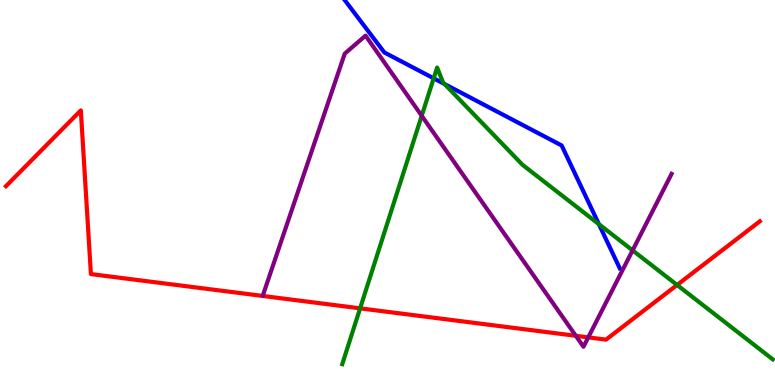[{'lines': ['blue', 'red'], 'intersections': []}, {'lines': ['green', 'red'], 'intersections': [{'x': 4.65, 'y': 1.99}, {'x': 8.74, 'y': 2.6}]}, {'lines': ['purple', 'red'], 'intersections': [{'x': 7.43, 'y': 1.28}, {'x': 7.59, 'y': 1.24}]}, {'lines': ['blue', 'green'], 'intersections': [{'x': 5.6, 'y': 7.97}, {'x': 5.74, 'y': 7.82}, {'x': 7.73, 'y': 4.18}]}, {'lines': ['blue', 'purple'], 'intersections': []}, {'lines': ['green', 'purple'], 'intersections': [{'x': 5.44, 'y': 6.99}, {'x': 8.16, 'y': 3.5}]}]